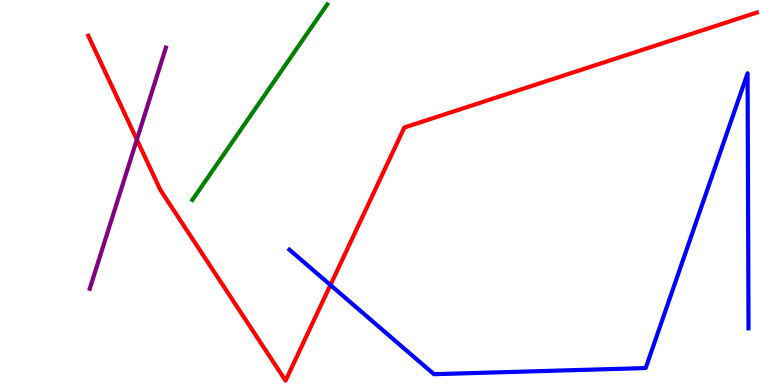[{'lines': ['blue', 'red'], 'intersections': [{'x': 4.26, 'y': 2.6}]}, {'lines': ['green', 'red'], 'intersections': []}, {'lines': ['purple', 'red'], 'intersections': [{'x': 1.77, 'y': 6.37}]}, {'lines': ['blue', 'green'], 'intersections': []}, {'lines': ['blue', 'purple'], 'intersections': []}, {'lines': ['green', 'purple'], 'intersections': []}]